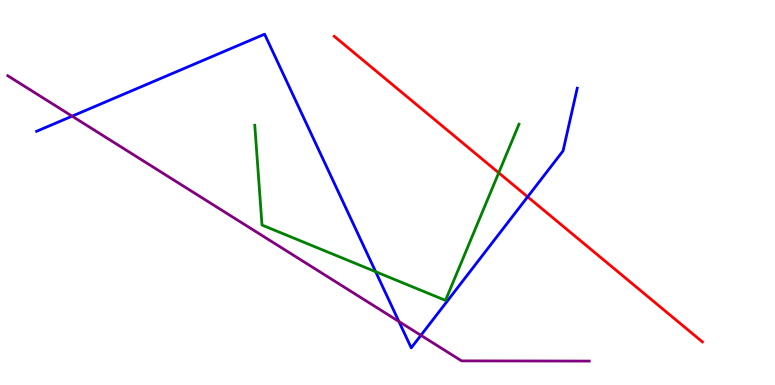[{'lines': ['blue', 'red'], 'intersections': [{'x': 6.81, 'y': 4.89}]}, {'lines': ['green', 'red'], 'intersections': [{'x': 6.44, 'y': 5.51}]}, {'lines': ['purple', 'red'], 'intersections': []}, {'lines': ['blue', 'green'], 'intersections': [{'x': 4.85, 'y': 2.94}]}, {'lines': ['blue', 'purple'], 'intersections': [{'x': 0.93, 'y': 6.98}, {'x': 5.15, 'y': 1.65}, {'x': 5.43, 'y': 1.29}]}, {'lines': ['green', 'purple'], 'intersections': []}]